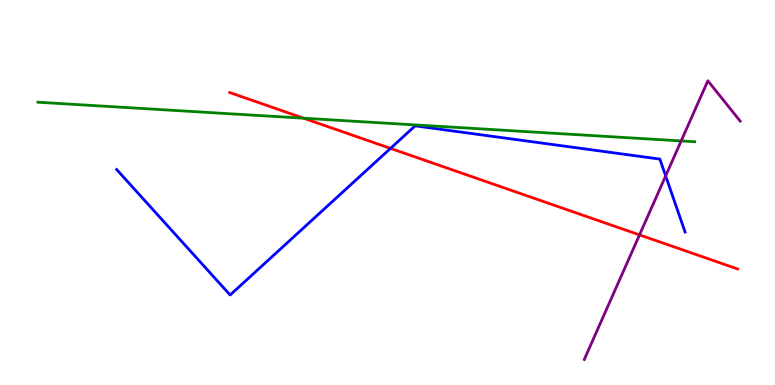[{'lines': ['blue', 'red'], 'intersections': [{'x': 5.04, 'y': 6.15}]}, {'lines': ['green', 'red'], 'intersections': [{'x': 3.92, 'y': 6.93}]}, {'lines': ['purple', 'red'], 'intersections': [{'x': 8.25, 'y': 3.9}]}, {'lines': ['blue', 'green'], 'intersections': []}, {'lines': ['blue', 'purple'], 'intersections': [{'x': 8.59, 'y': 5.43}]}, {'lines': ['green', 'purple'], 'intersections': [{'x': 8.79, 'y': 6.34}]}]